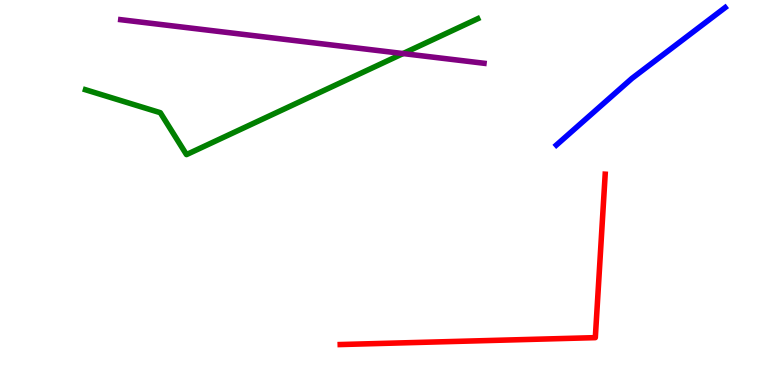[{'lines': ['blue', 'red'], 'intersections': []}, {'lines': ['green', 'red'], 'intersections': []}, {'lines': ['purple', 'red'], 'intersections': []}, {'lines': ['blue', 'green'], 'intersections': []}, {'lines': ['blue', 'purple'], 'intersections': []}, {'lines': ['green', 'purple'], 'intersections': [{'x': 5.2, 'y': 8.61}]}]